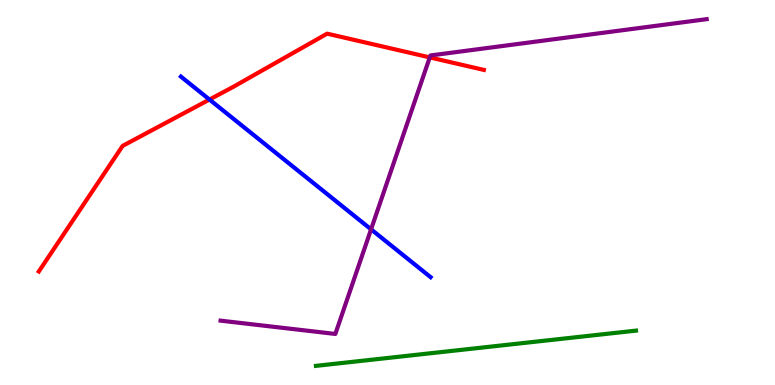[{'lines': ['blue', 'red'], 'intersections': [{'x': 2.7, 'y': 7.41}]}, {'lines': ['green', 'red'], 'intersections': []}, {'lines': ['purple', 'red'], 'intersections': [{'x': 5.55, 'y': 8.51}]}, {'lines': ['blue', 'green'], 'intersections': []}, {'lines': ['blue', 'purple'], 'intersections': [{'x': 4.79, 'y': 4.04}]}, {'lines': ['green', 'purple'], 'intersections': []}]